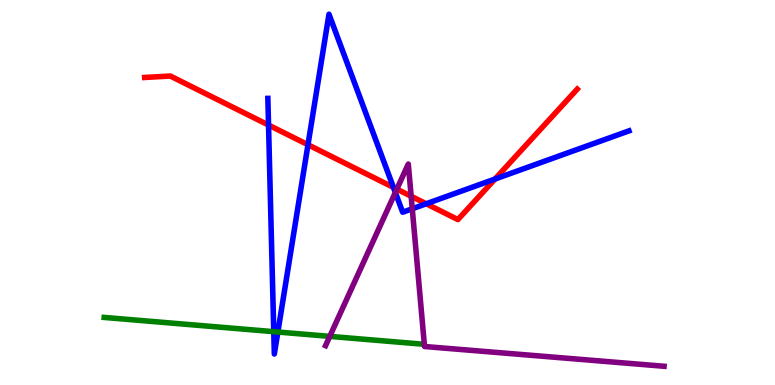[{'lines': ['blue', 'red'], 'intersections': [{'x': 3.46, 'y': 6.75}, {'x': 3.97, 'y': 6.24}, {'x': 5.08, 'y': 5.13}, {'x': 5.5, 'y': 4.71}, {'x': 6.39, 'y': 5.35}]}, {'lines': ['green', 'red'], 'intersections': []}, {'lines': ['purple', 'red'], 'intersections': [{'x': 5.12, 'y': 5.09}, {'x': 5.31, 'y': 4.9}]}, {'lines': ['blue', 'green'], 'intersections': [{'x': 3.53, 'y': 1.39}, {'x': 3.59, 'y': 1.38}]}, {'lines': ['blue', 'purple'], 'intersections': [{'x': 5.1, 'y': 5.0}, {'x': 5.32, 'y': 4.58}]}, {'lines': ['green', 'purple'], 'intersections': [{'x': 4.26, 'y': 1.26}]}]